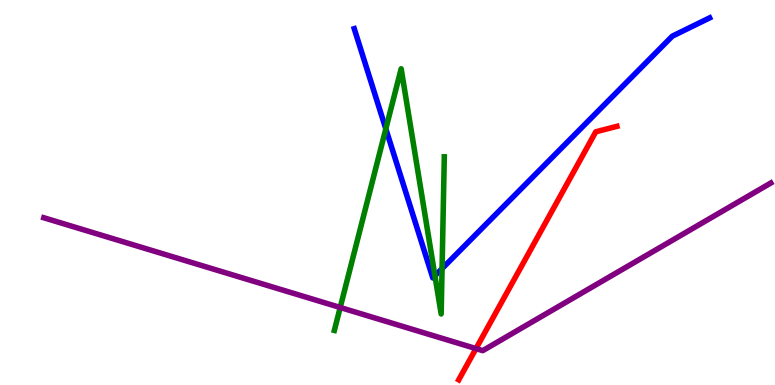[{'lines': ['blue', 'red'], 'intersections': []}, {'lines': ['green', 'red'], 'intersections': []}, {'lines': ['purple', 'red'], 'intersections': [{'x': 6.14, 'y': 0.946}]}, {'lines': ['blue', 'green'], 'intersections': [{'x': 4.98, 'y': 6.65}, {'x': 5.61, 'y': 2.84}, {'x': 5.7, 'y': 3.02}]}, {'lines': ['blue', 'purple'], 'intersections': []}, {'lines': ['green', 'purple'], 'intersections': [{'x': 4.39, 'y': 2.01}]}]